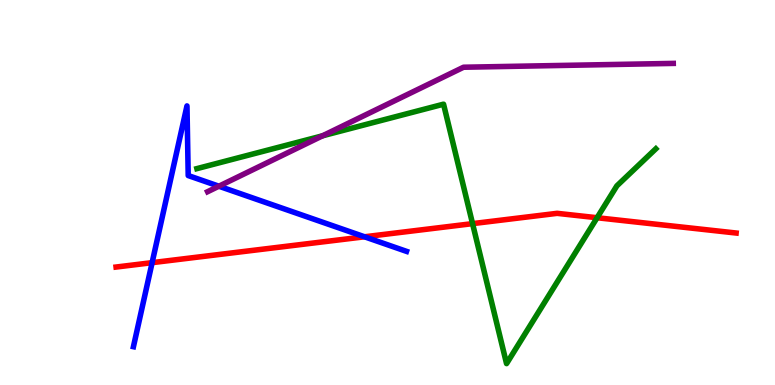[{'lines': ['blue', 'red'], 'intersections': [{'x': 1.96, 'y': 3.18}, {'x': 4.7, 'y': 3.85}]}, {'lines': ['green', 'red'], 'intersections': [{'x': 6.1, 'y': 4.19}, {'x': 7.7, 'y': 4.34}]}, {'lines': ['purple', 'red'], 'intersections': []}, {'lines': ['blue', 'green'], 'intersections': []}, {'lines': ['blue', 'purple'], 'intersections': [{'x': 2.82, 'y': 5.16}]}, {'lines': ['green', 'purple'], 'intersections': [{'x': 4.16, 'y': 6.47}]}]